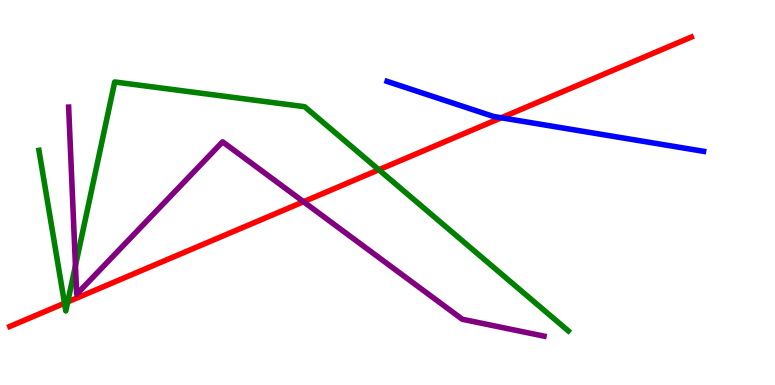[{'lines': ['blue', 'red'], 'intersections': [{'x': 6.47, 'y': 6.94}]}, {'lines': ['green', 'red'], 'intersections': [{'x': 0.832, 'y': 2.12}, {'x': 0.874, 'y': 2.16}, {'x': 4.89, 'y': 5.59}]}, {'lines': ['purple', 'red'], 'intersections': [{'x': 3.92, 'y': 4.76}]}, {'lines': ['blue', 'green'], 'intersections': []}, {'lines': ['blue', 'purple'], 'intersections': []}, {'lines': ['green', 'purple'], 'intersections': [{'x': 0.974, 'y': 3.1}]}]